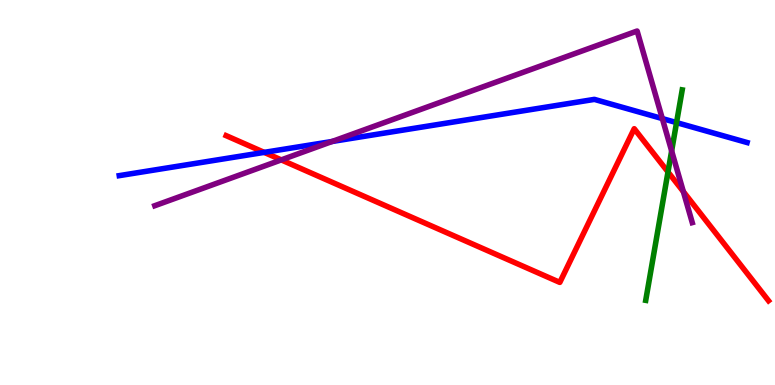[{'lines': ['blue', 'red'], 'intersections': [{'x': 3.41, 'y': 6.04}]}, {'lines': ['green', 'red'], 'intersections': [{'x': 8.62, 'y': 5.53}]}, {'lines': ['purple', 'red'], 'intersections': [{'x': 3.63, 'y': 5.85}, {'x': 8.82, 'y': 5.02}]}, {'lines': ['blue', 'green'], 'intersections': [{'x': 8.73, 'y': 6.82}]}, {'lines': ['blue', 'purple'], 'intersections': [{'x': 4.29, 'y': 6.33}, {'x': 8.55, 'y': 6.92}]}, {'lines': ['green', 'purple'], 'intersections': [{'x': 8.67, 'y': 6.08}]}]